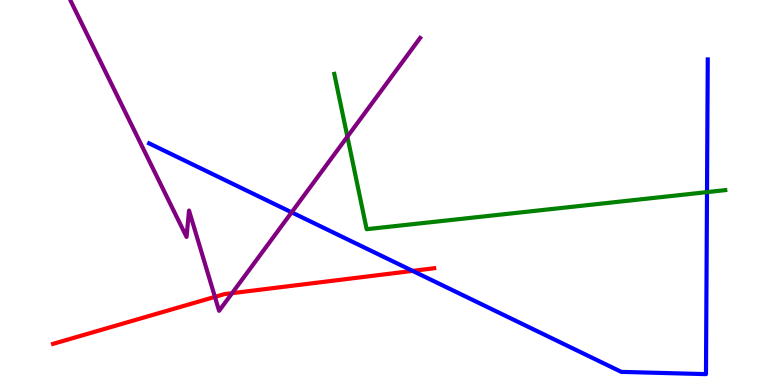[{'lines': ['blue', 'red'], 'intersections': [{'x': 5.32, 'y': 2.96}]}, {'lines': ['green', 'red'], 'intersections': []}, {'lines': ['purple', 'red'], 'intersections': [{'x': 2.77, 'y': 2.29}, {'x': 2.99, 'y': 2.39}]}, {'lines': ['blue', 'green'], 'intersections': [{'x': 9.12, 'y': 5.01}]}, {'lines': ['blue', 'purple'], 'intersections': [{'x': 3.76, 'y': 4.48}]}, {'lines': ['green', 'purple'], 'intersections': [{'x': 4.48, 'y': 6.45}]}]